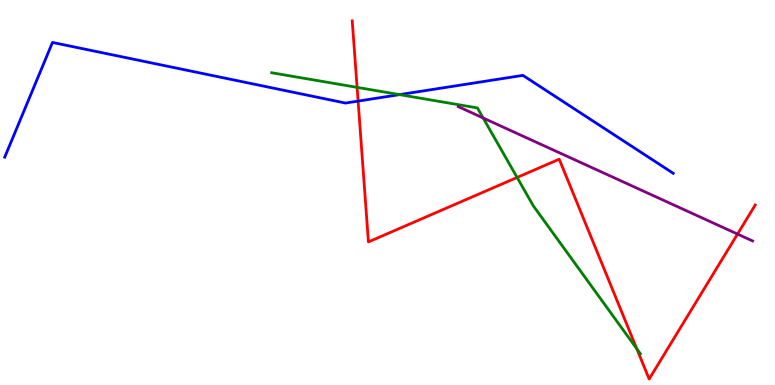[{'lines': ['blue', 'red'], 'intersections': [{'x': 4.62, 'y': 7.37}]}, {'lines': ['green', 'red'], 'intersections': [{'x': 4.61, 'y': 7.73}, {'x': 6.67, 'y': 5.39}, {'x': 8.22, 'y': 0.941}]}, {'lines': ['purple', 'red'], 'intersections': [{'x': 9.52, 'y': 3.92}]}, {'lines': ['blue', 'green'], 'intersections': [{'x': 5.16, 'y': 7.54}]}, {'lines': ['blue', 'purple'], 'intersections': []}, {'lines': ['green', 'purple'], 'intersections': [{'x': 6.23, 'y': 6.94}]}]